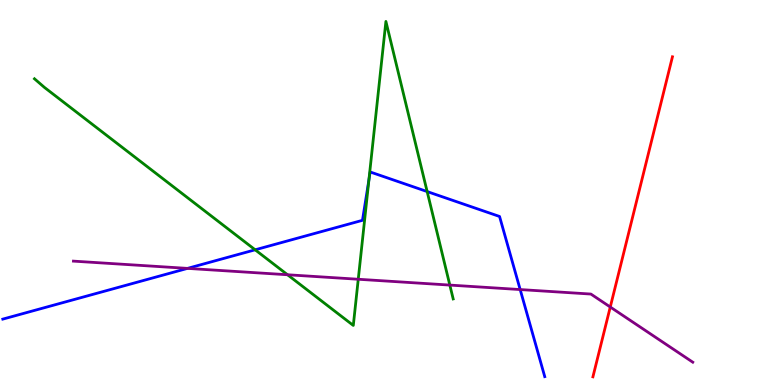[{'lines': ['blue', 'red'], 'intersections': []}, {'lines': ['green', 'red'], 'intersections': []}, {'lines': ['purple', 'red'], 'intersections': [{'x': 7.87, 'y': 2.03}]}, {'lines': ['blue', 'green'], 'intersections': [{'x': 3.29, 'y': 3.51}, {'x': 4.76, 'y': 5.33}, {'x': 5.51, 'y': 5.02}]}, {'lines': ['blue', 'purple'], 'intersections': [{'x': 2.42, 'y': 3.03}, {'x': 6.71, 'y': 2.48}]}, {'lines': ['green', 'purple'], 'intersections': [{'x': 3.71, 'y': 2.86}, {'x': 4.62, 'y': 2.75}, {'x': 5.8, 'y': 2.6}]}]